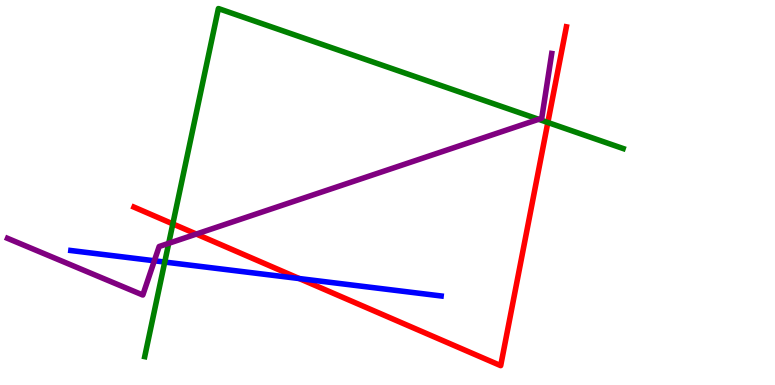[{'lines': ['blue', 'red'], 'intersections': [{'x': 3.86, 'y': 2.76}]}, {'lines': ['green', 'red'], 'intersections': [{'x': 2.23, 'y': 4.18}, {'x': 7.07, 'y': 6.82}]}, {'lines': ['purple', 'red'], 'intersections': [{'x': 2.53, 'y': 3.92}]}, {'lines': ['blue', 'green'], 'intersections': [{'x': 2.13, 'y': 3.19}]}, {'lines': ['blue', 'purple'], 'intersections': [{'x': 1.99, 'y': 3.23}]}, {'lines': ['green', 'purple'], 'intersections': [{'x': 2.18, 'y': 3.68}, {'x': 6.95, 'y': 6.9}]}]